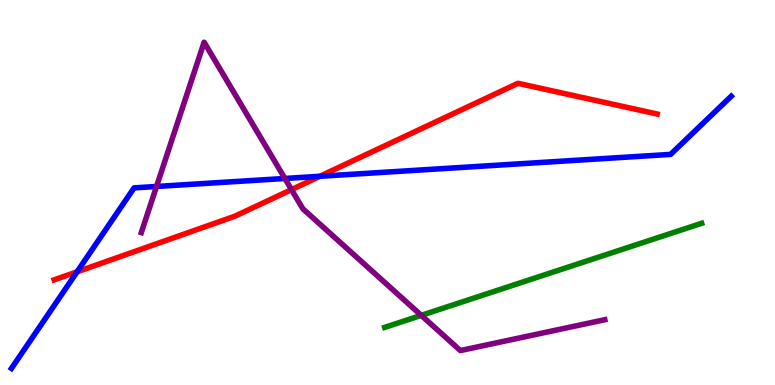[{'lines': ['blue', 'red'], 'intersections': [{'x': 0.995, 'y': 2.94}, {'x': 4.13, 'y': 5.42}]}, {'lines': ['green', 'red'], 'intersections': []}, {'lines': ['purple', 'red'], 'intersections': [{'x': 3.76, 'y': 5.07}]}, {'lines': ['blue', 'green'], 'intersections': []}, {'lines': ['blue', 'purple'], 'intersections': [{'x': 2.02, 'y': 5.16}, {'x': 3.68, 'y': 5.36}]}, {'lines': ['green', 'purple'], 'intersections': [{'x': 5.44, 'y': 1.81}]}]